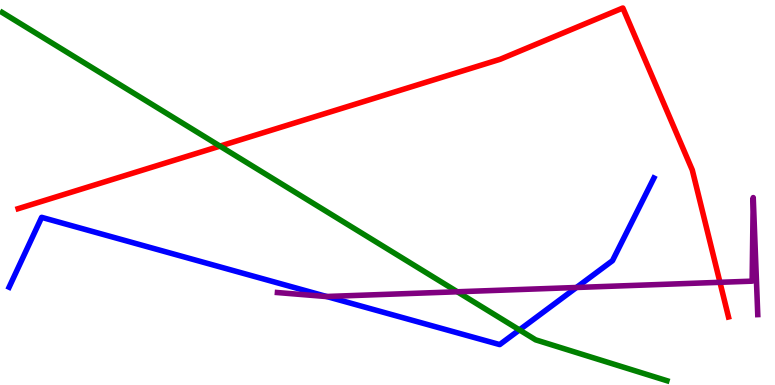[{'lines': ['blue', 'red'], 'intersections': []}, {'lines': ['green', 'red'], 'intersections': [{'x': 2.84, 'y': 6.2}]}, {'lines': ['purple', 'red'], 'intersections': [{'x': 9.29, 'y': 2.67}]}, {'lines': ['blue', 'green'], 'intersections': [{'x': 6.7, 'y': 1.43}]}, {'lines': ['blue', 'purple'], 'intersections': [{'x': 4.21, 'y': 2.3}, {'x': 7.44, 'y': 2.53}]}, {'lines': ['green', 'purple'], 'intersections': [{'x': 5.9, 'y': 2.42}]}]